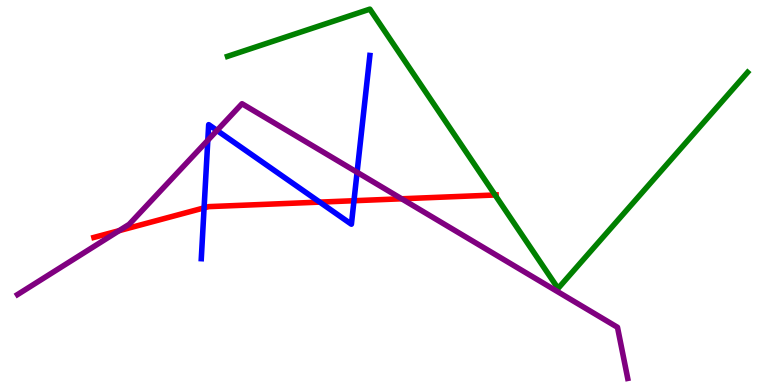[{'lines': ['blue', 'red'], 'intersections': [{'x': 2.63, 'y': 4.6}, {'x': 4.13, 'y': 4.75}, {'x': 4.57, 'y': 4.79}]}, {'lines': ['green', 'red'], 'intersections': [{'x': 6.39, 'y': 4.94}]}, {'lines': ['purple', 'red'], 'intersections': [{'x': 1.54, 'y': 4.01}, {'x': 5.18, 'y': 4.84}]}, {'lines': ['blue', 'green'], 'intersections': []}, {'lines': ['blue', 'purple'], 'intersections': [{'x': 2.68, 'y': 6.36}, {'x': 2.8, 'y': 6.61}, {'x': 4.61, 'y': 5.53}]}, {'lines': ['green', 'purple'], 'intersections': []}]